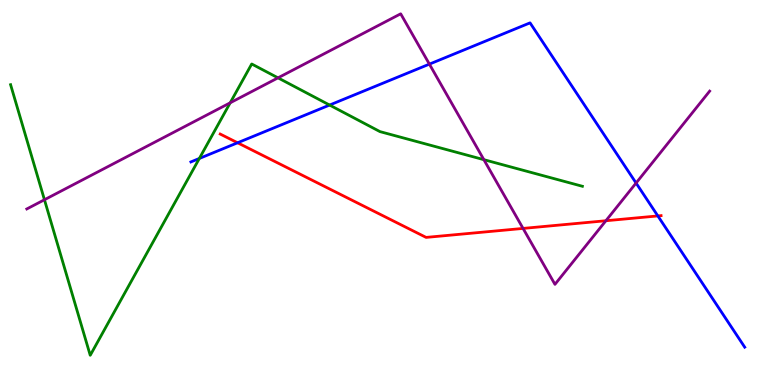[{'lines': ['blue', 'red'], 'intersections': [{'x': 3.07, 'y': 6.29}, {'x': 8.49, 'y': 4.39}]}, {'lines': ['green', 'red'], 'intersections': []}, {'lines': ['purple', 'red'], 'intersections': [{'x': 6.75, 'y': 4.07}, {'x': 7.82, 'y': 4.27}]}, {'lines': ['blue', 'green'], 'intersections': [{'x': 2.57, 'y': 5.88}, {'x': 4.25, 'y': 7.27}]}, {'lines': ['blue', 'purple'], 'intersections': [{'x': 5.54, 'y': 8.33}, {'x': 8.21, 'y': 5.25}]}, {'lines': ['green', 'purple'], 'intersections': [{'x': 0.574, 'y': 4.81}, {'x': 2.97, 'y': 7.33}, {'x': 3.59, 'y': 7.98}, {'x': 6.24, 'y': 5.85}]}]